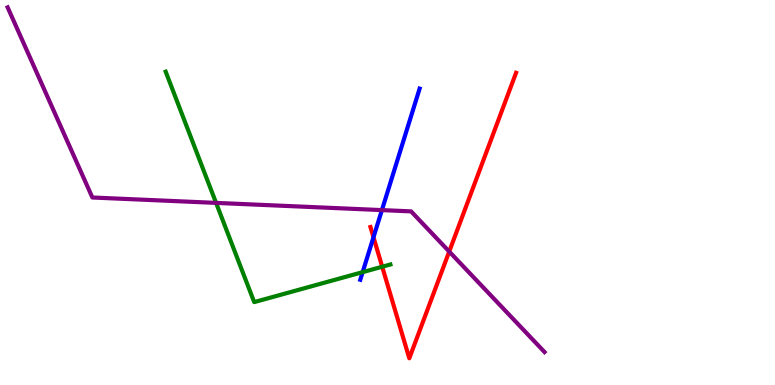[{'lines': ['blue', 'red'], 'intersections': [{'x': 4.82, 'y': 3.84}]}, {'lines': ['green', 'red'], 'intersections': [{'x': 4.93, 'y': 3.07}]}, {'lines': ['purple', 'red'], 'intersections': [{'x': 5.8, 'y': 3.47}]}, {'lines': ['blue', 'green'], 'intersections': [{'x': 4.68, 'y': 2.93}]}, {'lines': ['blue', 'purple'], 'intersections': [{'x': 4.93, 'y': 4.54}]}, {'lines': ['green', 'purple'], 'intersections': [{'x': 2.79, 'y': 4.73}]}]